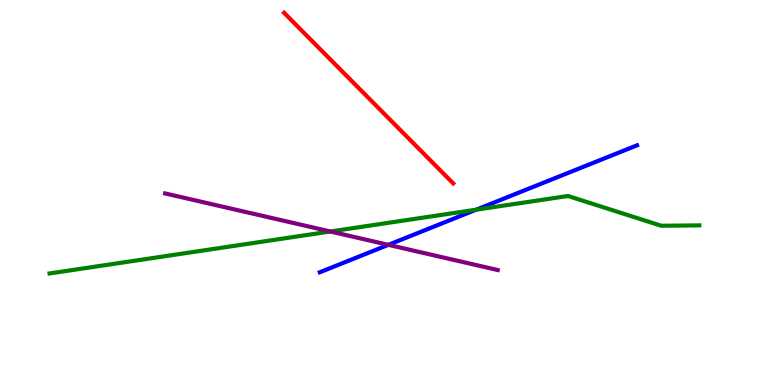[{'lines': ['blue', 'red'], 'intersections': []}, {'lines': ['green', 'red'], 'intersections': []}, {'lines': ['purple', 'red'], 'intersections': []}, {'lines': ['blue', 'green'], 'intersections': [{'x': 6.14, 'y': 4.55}]}, {'lines': ['blue', 'purple'], 'intersections': [{'x': 5.01, 'y': 3.64}]}, {'lines': ['green', 'purple'], 'intersections': [{'x': 4.26, 'y': 3.99}]}]